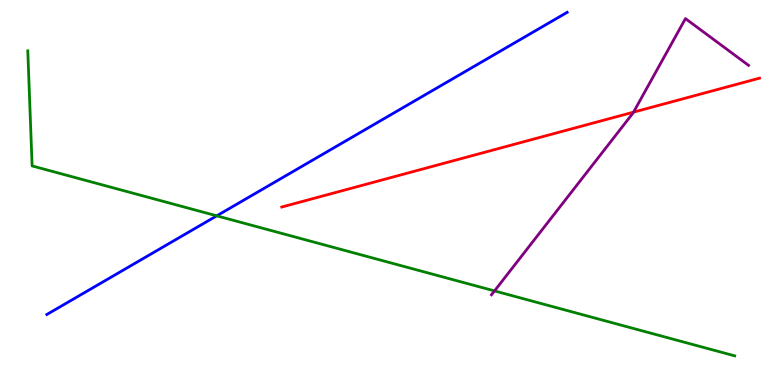[{'lines': ['blue', 'red'], 'intersections': []}, {'lines': ['green', 'red'], 'intersections': []}, {'lines': ['purple', 'red'], 'intersections': [{'x': 8.17, 'y': 7.09}]}, {'lines': ['blue', 'green'], 'intersections': [{'x': 2.8, 'y': 4.39}]}, {'lines': ['blue', 'purple'], 'intersections': []}, {'lines': ['green', 'purple'], 'intersections': [{'x': 6.38, 'y': 2.44}]}]